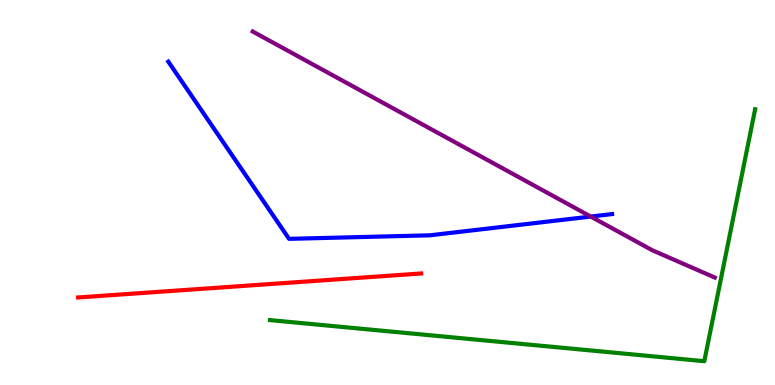[{'lines': ['blue', 'red'], 'intersections': []}, {'lines': ['green', 'red'], 'intersections': []}, {'lines': ['purple', 'red'], 'intersections': []}, {'lines': ['blue', 'green'], 'intersections': []}, {'lines': ['blue', 'purple'], 'intersections': [{'x': 7.62, 'y': 4.37}]}, {'lines': ['green', 'purple'], 'intersections': []}]